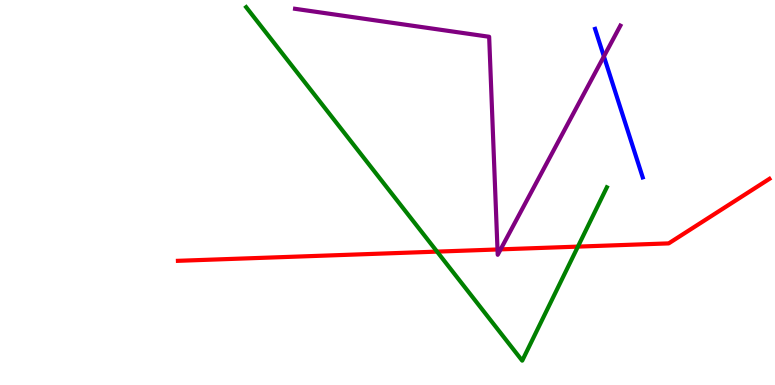[{'lines': ['blue', 'red'], 'intersections': []}, {'lines': ['green', 'red'], 'intersections': [{'x': 5.64, 'y': 3.46}, {'x': 7.46, 'y': 3.59}]}, {'lines': ['purple', 'red'], 'intersections': [{'x': 6.42, 'y': 3.52}, {'x': 6.46, 'y': 3.52}]}, {'lines': ['blue', 'green'], 'intersections': []}, {'lines': ['blue', 'purple'], 'intersections': [{'x': 7.79, 'y': 8.53}]}, {'lines': ['green', 'purple'], 'intersections': []}]